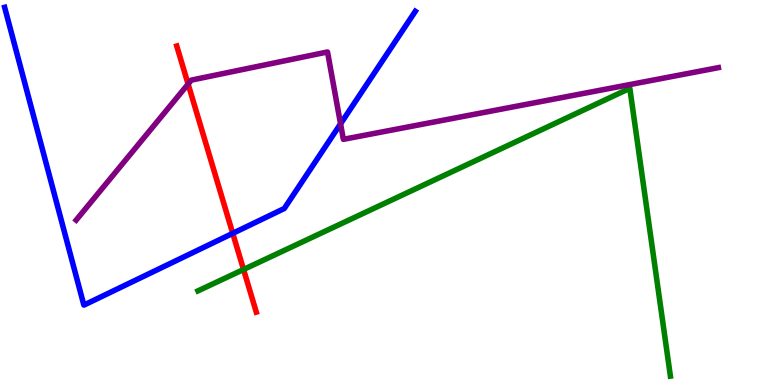[{'lines': ['blue', 'red'], 'intersections': [{'x': 3.0, 'y': 3.94}]}, {'lines': ['green', 'red'], 'intersections': [{'x': 3.14, 'y': 3.0}]}, {'lines': ['purple', 'red'], 'intersections': [{'x': 2.43, 'y': 7.82}]}, {'lines': ['blue', 'green'], 'intersections': []}, {'lines': ['blue', 'purple'], 'intersections': [{'x': 4.39, 'y': 6.78}]}, {'lines': ['green', 'purple'], 'intersections': []}]